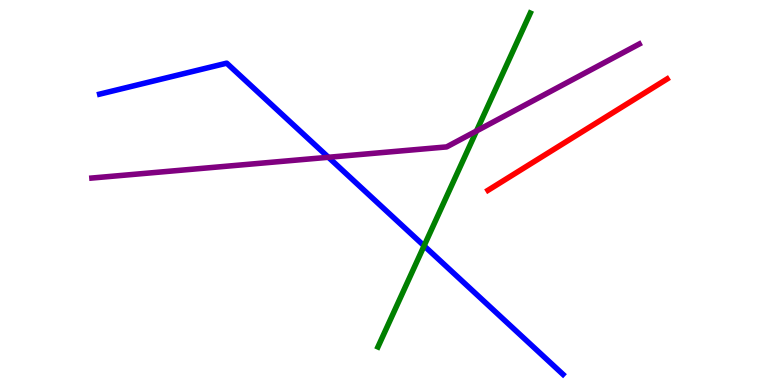[{'lines': ['blue', 'red'], 'intersections': []}, {'lines': ['green', 'red'], 'intersections': []}, {'lines': ['purple', 'red'], 'intersections': []}, {'lines': ['blue', 'green'], 'intersections': [{'x': 5.47, 'y': 3.61}]}, {'lines': ['blue', 'purple'], 'intersections': [{'x': 4.24, 'y': 5.91}]}, {'lines': ['green', 'purple'], 'intersections': [{'x': 6.15, 'y': 6.6}]}]